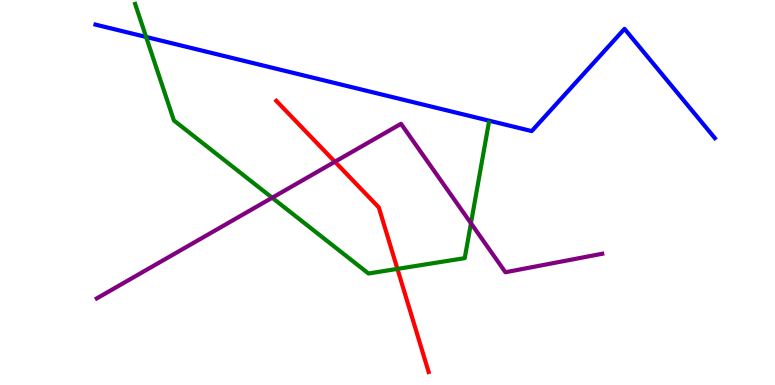[{'lines': ['blue', 'red'], 'intersections': []}, {'lines': ['green', 'red'], 'intersections': [{'x': 5.13, 'y': 3.02}]}, {'lines': ['purple', 'red'], 'intersections': [{'x': 4.32, 'y': 5.8}]}, {'lines': ['blue', 'green'], 'intersections': [{'x': 1.89, 'y': 9.04}]}, {'lines': ['blue', 'purple'], 'intersections': []}, {'lines': ['green', 'purple'], 'intersections': [{'x': 3.51, 'y': 4.86}, {'x': 6.08, 'y': 4.2}]}]